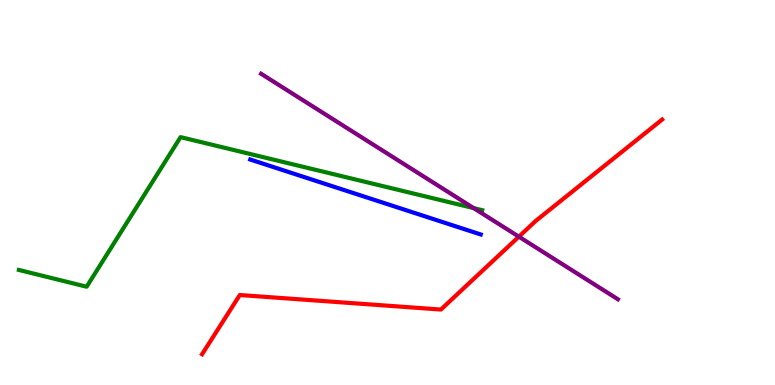[{'lines': ['blue', 'red'], 'intersections': []}, {'lines': ['green', 'red'], 'intersections': []}, {'lines': ['purple', 'red'], 'intersections': [{'x': 6.7, 'y': 3.85}]}, {'lines': ['blue', 'green'], 'intersections': []}, {'lines': ['blue', 'purple'], 'intersections': []}, {'lines': ['green', 'purple'], 'intersections': [{'x': 6.11, 'y': 4.59}]}]